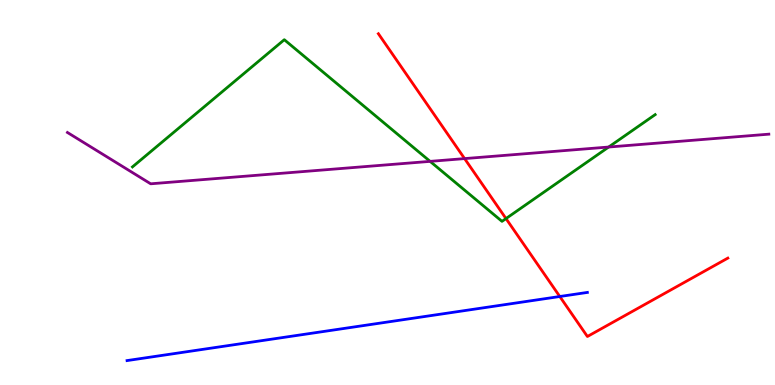[{'lines': ['blue', 'red'], 'intersections': [{'x': 7.22, 'y': 2.3}]}, {'lines': ['green', 'red'], 'intersections': [{'x': 6.53, 'y': 4.32}]}, {'lines': ['purple', 'red'], 'intersections': [{'x': 5.99, 'y': 5.88}]}, {'lines': ['blue', 'green'], 'intersections': []}, {'lines': ['blue', 'purple'], 'intersections': []}, {'lines': ['green', 'purple'], 'intersections': [{'x': 5.55, 'y': 5.81}, {'x': 7.85, 'y': 6.18}]}]